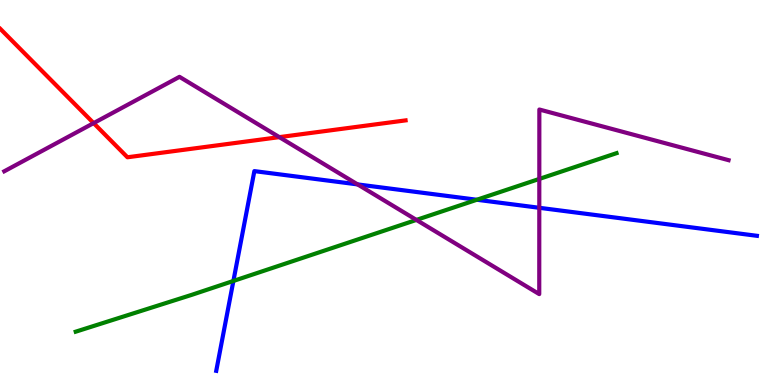[{'lines': ['blue', 'red'], 'intersections': []}, {'lines': ['green', 'red'], 'intersections': []}, {'lines': ['purple', 'red'], 'intersections': [{'x': 1.21, 'y': 6.8}, {'x': 3.6, 'y': 6.44}]}, {'lines': ['blue', 'green'], 'intersections': [{'x': 3.01, 'y': 2.7}, {'x': 6.15, 'y': 4.81}]}, {'lines': ['blue', 'purple'], 'intersections': [{'x': 4.61, 'y': 5.21}, {'x': 6.96, 'y': 4.6}]}, {'lines': ['green', 'purple'], 'intersections': [{'x': 5.37, 'y': 4.29}, {'x': 6.96, 'y': 5.35}]}]